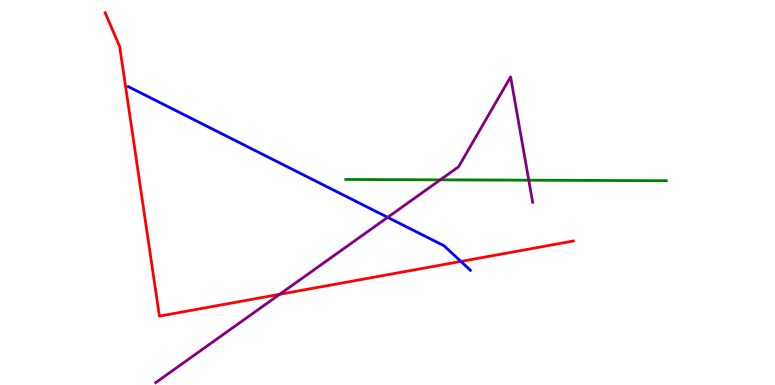[{'lines': ['blue', 'red'], 'intersections': [{'x': 5.95, 'y': 3.21}]}, {'lines': ['green', 'red'], 'intersections': []}, {'lines': ['purple', 'red'], 'intersections': [{'x': 3.61, 'y': 2.36}]}, {'lines': ['blue', 'green'], 'intersections': []}, {'lines': ['blue', 'purple'], 'intersections': [{'x': 5.0, 'y': 4.35}]}, {'lines': ['green', 'purple'], 'intersections': [{'x': 5.68, 'y': 5.33}, {'x': 6.82, 'y': 5.32}]}]